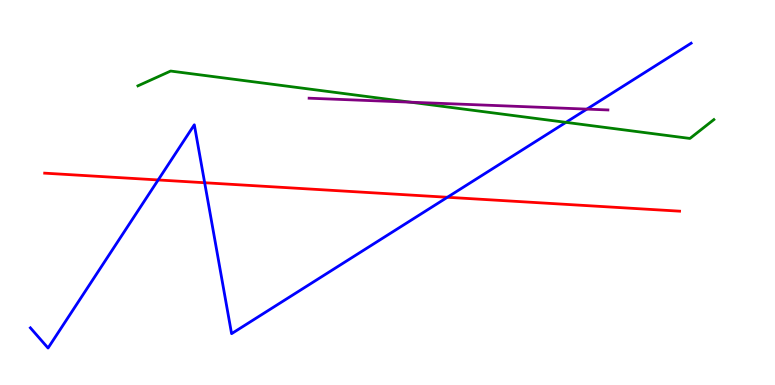[{'lines': ['blue', 'red'], 'intersections': [{'x': 2.04, 'y': 5.33}, {'x': 2.64, 'y': 5.25}, {'x': 5.77, 'y': 4.88}]}, {'lines': ['green', 'red'], 'intersections': []}, {'lines': ['purple', 'red'], 'intersections': []}, {'lines': ['blue', 'green'], 'intersections': [{'x': 7.3, 'y': 6.82}]}, {'lines': ['blue', 'purple'], 'intersections': [{'x': 7.57, 'y': 7.17}]}, {'lines': ['green', 'purple'], 'intersections': [{'x': 5.3, 'y': 7.35}]}]